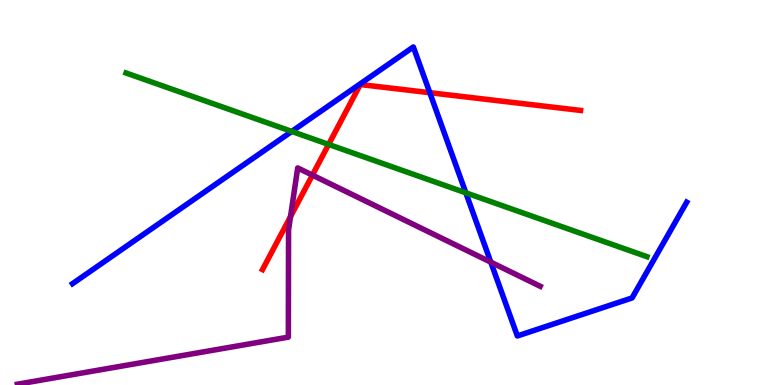[{'lines': ['blue', 'red'], 'intersections': [{'x': 5.55, 'y': 7.59}]}, {'lines': ['green', 'red'], 'intersections': [{'x': 4.24, 'y': 6.25}]}, {'lines': ['purple', 'red'], 'intersections': [{'x': 3.75, 'y': 4.38}, {'x': 4.03, 'y': 5.45}]}, {'lines': ['blue', 'green'], 'intersections': [{'x': 3.76, 'y': 6.59}, {'x': 6.01, 'y': 4.99}]}, {'lines': ['blue', 'purple'], 'intersections': [{'x': 6.33, 'y': 3.19}]}, {'lines': ['green', 'purple'], 'intersections': []}]